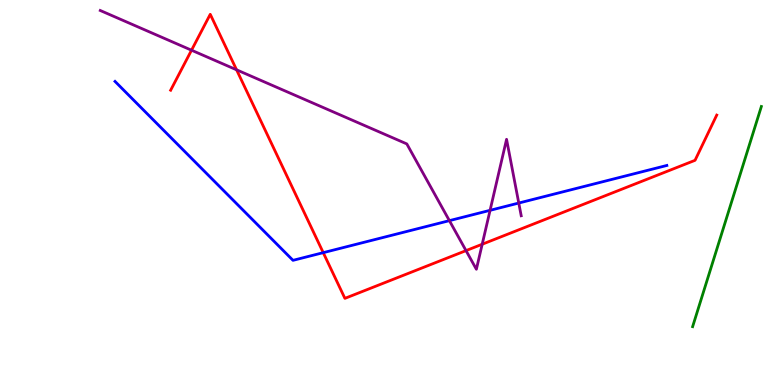[{'lines': ['blue', 'red'], 'intersections': [{'x': 4.17, 'y': 3.44}]}, {'lines': ['green', 'red'], 'intersections': []}, {'lines': ['purple', 'red'], 'intersections': [{'x': 2.47, 'y': 8.7}, {'x': 3.05, 'y': 8.19}, {'x': 6.01, 'y': 3.49}, {'x': 6.22, 'y': 3.66}]}, {'lines': ['blue', 'green'], 'intersections': []}, {'lines': ['blue', 'purple'], 'intersections': [{'x': 5.8, 'y': 4.27}, {'x': 6.32, 'y': 4.54}, {'x': 6.69, 'y': 4.73}]}, {'lines': ['green', 'purple'], 'intersections': []}]